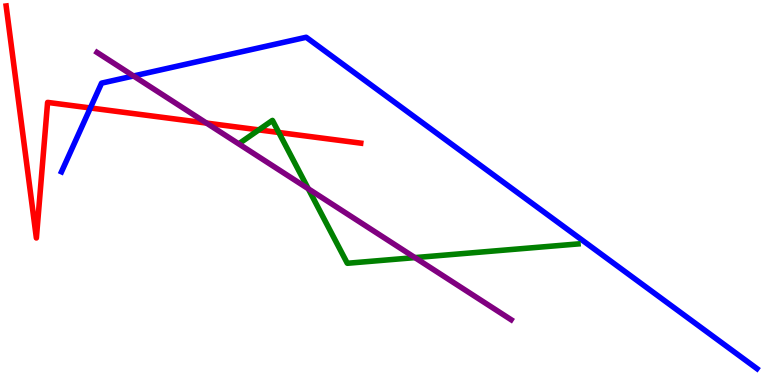[{'lines': ['blue', 'red'], 'intersections': [{'x': 1.17, 'y': 7.2}]}, {'lines': ['green', 'red'], 'intersections': [{'x': 3.34, 'y': 6.63}, {'x': 3.6, 'y': 6.56}]}, {'lines': ['purple', 'red'], 'intersections': [{'x': 2.66, 'y': 6.8}]}, {'lines': ['blue', 'green'], 'intersections': []}, {'lines': ['blue', 'purple'], 'intersections': [{'x': 1.72, 'y': 8.03}]}, {'lines': ['green', 'purple'], 'intersections': [{'x': 3.98, 'y': 5.1}, {'x': 5.35, 'y': 3.31}]}]